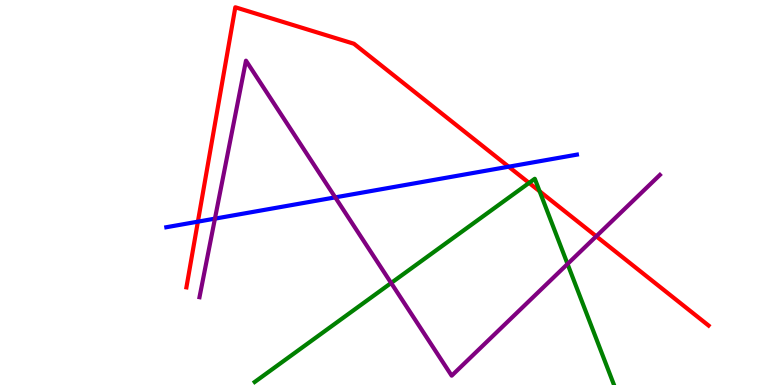[{'lines': ['blue', 'red'], 'intersections': [{'x': 2.55, 'y': 4.24}, {'x': 6.56, 'y': 5.67}]}, {'lines': ['green', 'red'], 'intersections': [{'x': 6.83, 'y': 5.25}, {'x': 6.96, 'y': 5.03}]}, {'lines': ['purple', 'red'], 'intersections': [{'x': 7.69, 'y': 3.86}]}, {'lines': ['blue', 'green'], 'intersections': []}, {'lines': ['blue', 'purple'], 'intersections': [{'x': 2.77, 'y': 4.32}, {'x': 4.33, 'y': 4.87}]}, {'lines': ['green', 'purple'], 'intersections': [{'x': 5.05, 'y': 2.65}, {'x': 7.32, 'y': 3.14}]}]